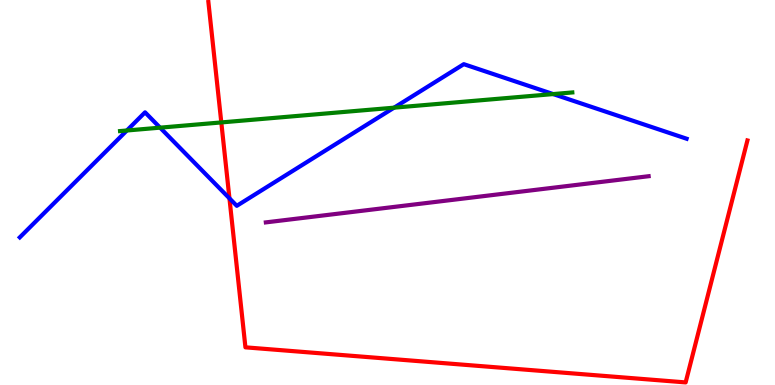[{'lines': ['blue', 'red'], 'intersections': [{'x': 2.96, 'y': 4.85}]}, {'lines': ['green', 'red'], 'intersections': [{'x': 2.86, 'y': 6.82}]}, {'lines': ['purple', 'red'], 'intersections': []}, {'lines': ['blue', 'green'], 'intersections': [{'x': 1.64, 'y': 6.61}, {'x': 2.07, 'y': 6.68}, {'x': 5.09, 'y': 7.2}, {'x': 7.14, 'y': 7.56}]}, {'lines': ['blue', 'purple'], 'intersections': []}, {'lines': ['green', 'purple'], 'intersections': []}]